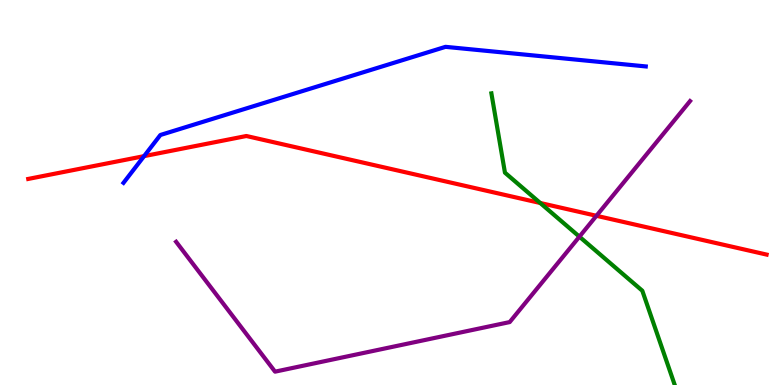[{'lines': ['blue', 'red'], 'intersections': [{'x': 1.86, 'y': 5.94}]}, {'lines': ['green', 'red'], 'intersections': [{'x': 6.97, 'y': 4.73}]}, {'lines': ['purple', 'red'], 'intersections': [{'x': 7.7, 'y': 4.39}]}, {'lines': ['blue', 'green'], 'intersections': []}, {'lines': ['blue', 'purple'], 'intersections': []}, {'lines': ['green', 'purple'], 'intersections': [{'x': 7.48, 'y': 3.85}]}]